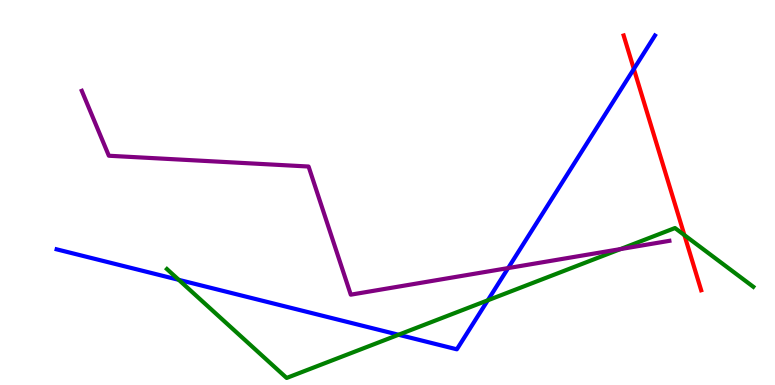[{'lines': ['blue', 'red'], 'intersections': [{'x': 8.18, 'y': 8.21}]}, {'lines': ['green', 'red'], 'intersections': [{'x': 8.83, 'y': 3.89}]}, {'lines': ['purple', 'red'], 'intersections': []}, {'lines': ['blue', 'green'], 'intersections': [{'x': 2.31, 'y': 2.73}, {'x': 5.14, 'y': 1.31}, {'x': 6.29, 'y': 2.2}]}, {'lines': ['blue', 'purple'], 'intersections': [{'x': 6.56, 'y': 3.04}]}, {'lines': ['green', 'purple'], 'intersections': [{'x': 8.01, 'y': 3.53}]}]